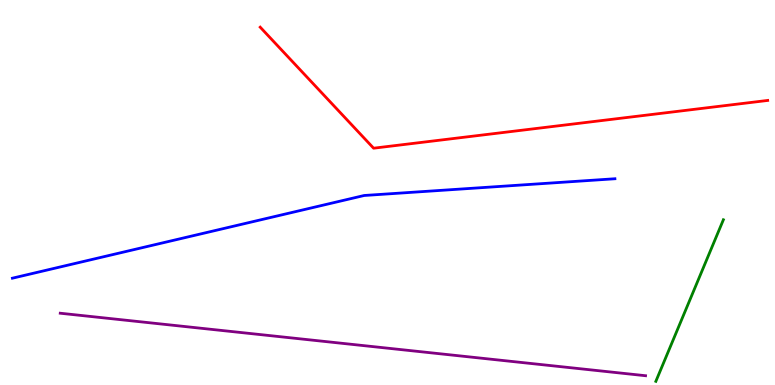[{'lines': ['blue', 'red'], 'intersections': []}, {'lines': ['green', 'red'], 'intersections': []}, {'lines': ['purple', 'red'], 'intersections': []}, {'lines': ['blue', 'green'], 'intersections': []}, {'lines': ['blue', 'purple'], 'intersections': []}, {'lines': ['green', 'purple'], 'intersections': []}]